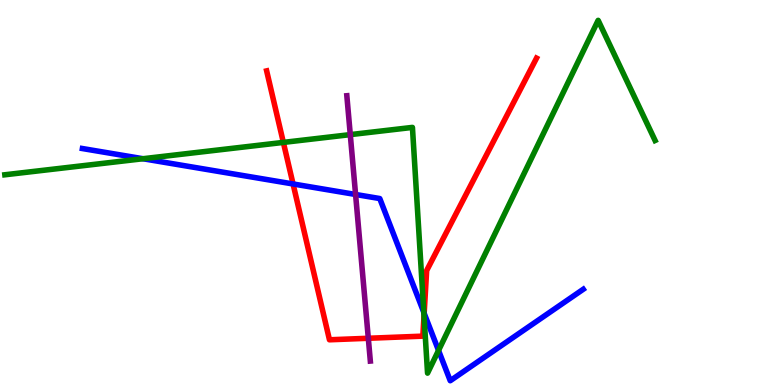[{'lines': ['blue', 'red'], 'intersections': [{'x': 3.78, 'y': 5.22}, {'x': 5.47, 'y': 1.86}]}, {'lines': ['green', 'red'], 'intersections': [{'x': 3.66, 'y': 6.3}, {'x': 5.47, 'y': 1.8}]}, {'lines': ['purple', 'red'], 'intersections': [{'x': 4.75, 'y': 1.21}]}, {'lines': ['blue', 'green'], 'intersections': [{'x': 1.84, 'y': 5.88}, {'x': 5.47, 'y': 1.89}, {'x': 5.66, 'y': 0.898}]}, {'lines': ['blue', 'purple'], 'intersections': [{'x': 4.59, 'y': 4.95}]}, {'lines': ['green', 'purple'], 'intersections': [{'x': 4.52, 'y': 6.5}]}]